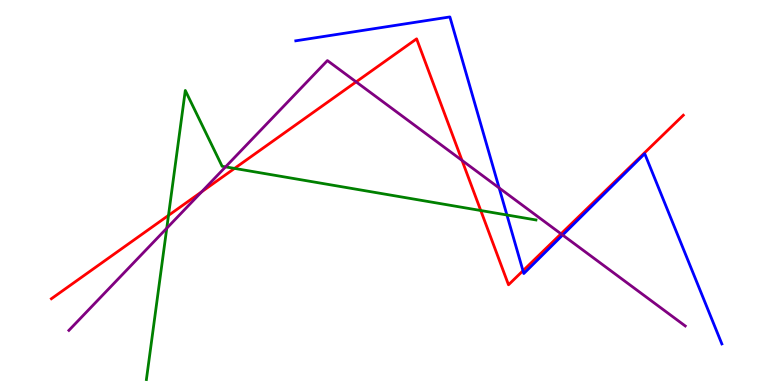[{'lines': ['blue', 'red'], 'intersections': [{'x': 6.75, 'y': 2.97}]}, {'lines': ['green', 'red'], 'intersections': [{'x': 2.17, 'y': 4.41}, {'x': 3.03, 'y': 5.63}, {'x': 6.2, 'y': 4.53}]}, {'lines': ['purple', 'red'], 'intersections': [{'x': 2.6, 'y': 5.02}, {'x': 4.6, 'y': 7.87}, {'x': 5.96, 'y': 5.83}, {'x': 7.24, 'y': 3.93}]}, {'lines': ['blue', 'green'], 'intersections': [{'x': 6.54, 'y': 4.42}]}, {'lines': ['blue', 'purple'], 'intersections': [{'x': 6.44, 'y': 5.12}, {'x': 7.26, 'y': 3.9}]}, {'lines': ['green', 'purple'], 'intersections': [{'x': 2.15, 'y': 4.07}, {'x': 2.91, 'y': 5.67}]}]